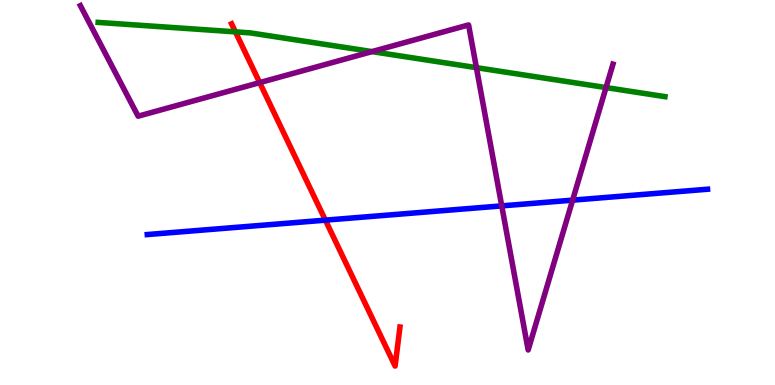[{'lines': ['blue', 'red'], 'intersections': [{'x': 4.2, 'y': 4.28}]}, {'lines': ['green', 'red'], 'intersections': [{'x': 3.04, 'y': 9.17}]}, {'lines': ['purple', 'red'], 'intersections': [{'x': 3.35, 'y': 7.85}]}, {'lines': ['blue', 'green'], 'intersections': []}, {'lines': ['blue', 'purple'], 'intersections': [{'x': 6.47, 'y': 4.65}, {'x': 7.39, 'y': 4.8}]}, {'lines': ['green', 'purple'], 'intersections': [{'x': 4.8, 'y': 8.66}, {'x': 6.15, 'y': 8.24}, {'x': 7.82, 'y': 7.73}]}]